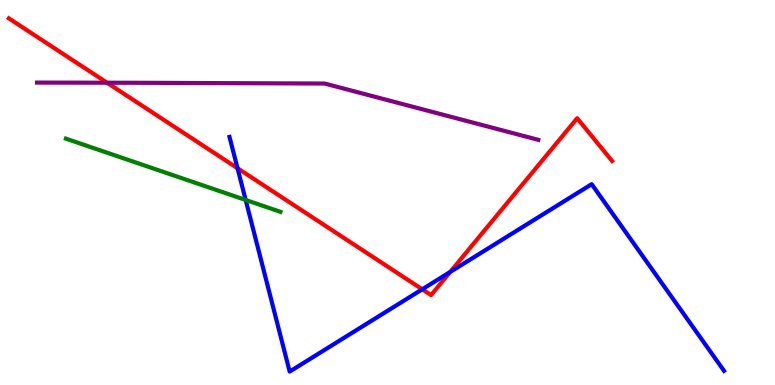[{'lines': ['blue', 'red'], 'intersections': [{'x': 3.06, 'y': 5.63}, {'x': 5.45, 'y': 2.49}, {'x': 5.81, 'y': 2.94}]}, {'lines': ['green', 'red'], 'intersections': []}, {'lines': ['purple', 'red'], 'intersections': [{'x': 1.38, 'y': 7.85}]}, {'lines': ['blue', 'green'], 'intersections': [{'x': 3.17, 'y': 4.81}]}, {'lines': ['blue', 'purple'], 'intersections': []}, {'lines': ['green', 'purple'], 'intersections': []}]